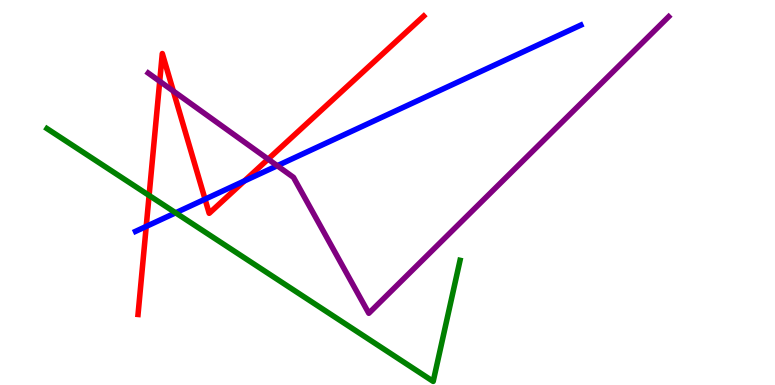[{'lines': ['blue', 'red'], 'intersections': [{'x': 1.89, 'y': 4.12}, {'x': 2.65, 'y': 4.83}, {'x': 3.15, 'y': 5.3}]}, {'lines': ['green', 'red'], 'intersections': [{'x': 1.92, 'y': 4.92}]}, {'lines': ['purple', 'red'], 'intersections': [{'x': 2.06, 'y': 7.89}, {'x': 2.24, 'y': 7.63}, {'x': 3.46, 'y': 5.87}]}, {'lines': ['blue', 'green'], 'intersections': [{'x': 2.27, 'y': 4.47}]}, {'lines': ['blue', 'purple'], 'intersections': [{'x': 3.58, 'y': 5.7}]}, {'lines': ['green', 'purple'], 'intersections': []}]